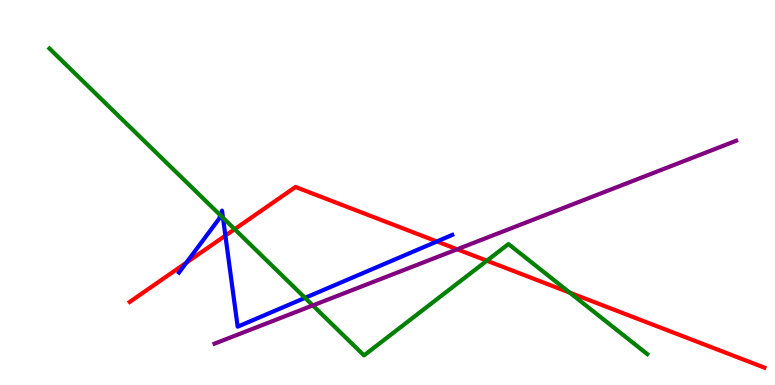[{'lines': ['blue', 'red'], 'intersections': [{'x': 2.4, 'y': 3.18}, {'x': 2.91, 'y': 3.88}, {'x': 5.64, 'y': 3.73}]}, {'lines': ['green', 'red'], 'intersections': [{'x': 3.03, 'y': 4.05}, {'x': 6.28, 'y': 3.23}, {'x': 7.35, 'y': 2.4}]}, {'lines': ['purple', 'red'], 'intersections': [{'x': 5.9, 'y': 3.53}]}, {'lines': ['blue', 'green'], 'intersections': [{'x': 2.84, 'y': 4.41}, {'x': 2.88, 'y': 4.34}, {'x': 3.94, 'y': 2.26}]}, {'lines': ['blue', 'purple'], 'intersections': []}, {'lines': ['green', 'purple'], 'intersections': [{'x': 4.04, 'y': 2.07}]}]